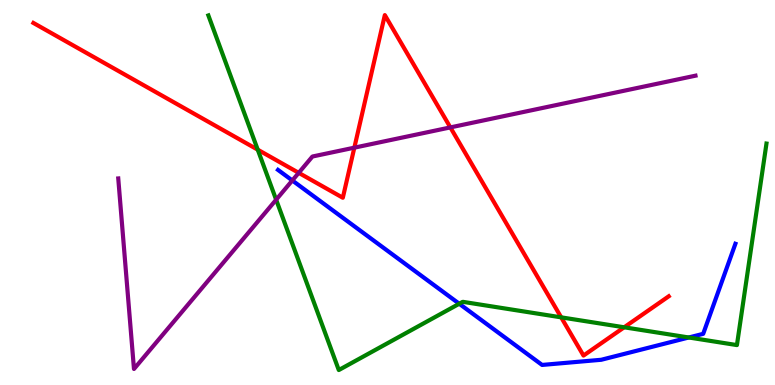[{'lines': ['blue', 'red'], 'intersections': []}, {'lines': ['green', 'red'], 'intersections': [{'x': 3.33, 'y': 6.11}, {'x': 7.24, 'y': 1.76}, {'x': 8.05, 'y': 1.5}]}, {'lines': ['purple', 'red'], 'intersections': [{'x': 3.85, 'y': 5.51}, {'x': 4.57, 'y': 6.16}, {'x': 5.81, 'y': 6.69}]}, {'lines': ['blue', 'green'], 'intersections': [{'x': 5.93, 'y': 2.11}, {'x': 8.89, 'y': 1.23}]}, {'lines': ['blue', 'purple'], 'intersections': [{'x': 3.77, 'y': 5.31}]}, {'lines': ['green', 'purple'], 'intersections': [{'x': 3.56, 'y': 4.81}]}]